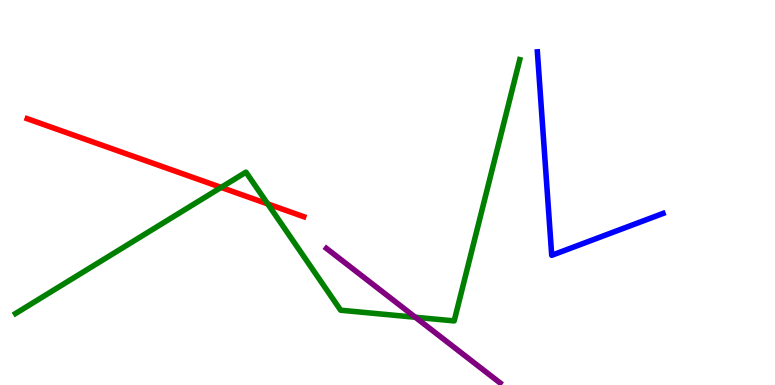[{'lines': ['blue', 'red'], 'intersections': []}, {'lines': ['green', 'red'], 'intersections': [{'x': 2.85, 'y': 5.13}, {'x': 3.45, 'y': 4.7}]}, {'lines': ['purple', 'red'], 'intersections': []}, {'lines': ['blue', 'green'], 'intersections': []}, {'lines': ['blue', 'purple'], 'intersections': []}, {'lines': ['green', 'purple'], 'intersections': [{'x': 5.36, 'y': 1.76}]}]